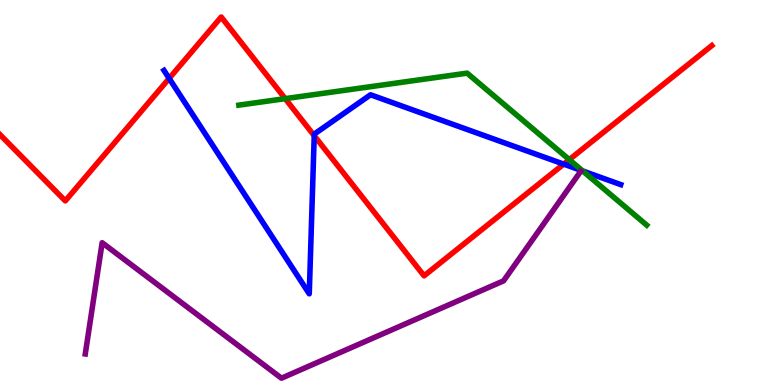[{'lines': ['blue', 'red'], 'intersections': [{'x': 2.18, 'y': 7.96}, {'x': 4.05, 'y': 6.48}, {'x': 7.27, 'y': 5.74}]}, {'lines': ['green', 'red'], 'intersections': [{'x': 3.68, 'y': 7.44}, {'x': 7.35, 'y': 5.85}]}, {'lines': ['purple', 'red'], 'intersections': []}, {'lines': ['blue', 'green'], 'intersections': [{'x': 7.52, 'y': 5.56}]}, {'lines': ['blue', 'purple'], 'intersections': []}, {'lines': ['green', 'purple'], 'intersections': []}]